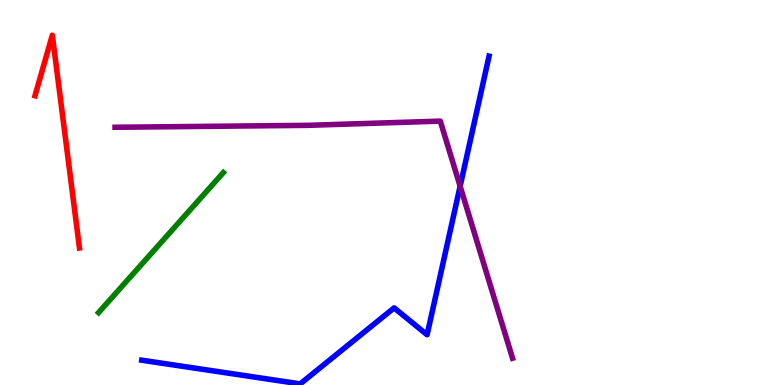[{'lines': ['blue', 'red'], 'intersections': []}, {'lines': ['green', 'red'], 'intersections': []}, {'lines': ['purple', 'red'], 'intersections': []}, {'lines': ['blue', 'green'], 'intersections': []}, {'lines': ['blue', 'purple'], 'intersections': [{'x': 5.94, 'y': 5.16}]}, {'lines': ['green', 'purple'], 'intersections': []}]